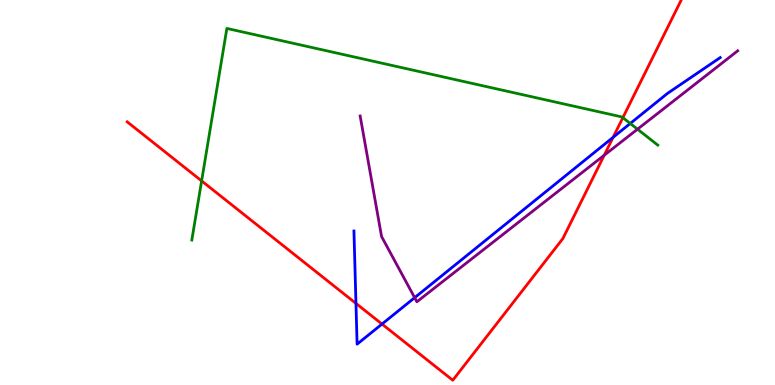[{'lines': ['blue', 'red'], 'intersections': [{'x': 4.59, 'y': 2.12}, {'x': 4.93, 'y': 1.58}, {'x': 7.91, 'y': 6.43}]}, {'lines': ['green', 'red'], 'intersections': [{'x': 2.6, 'y': 5.3}, {'x': 8.04, 'y': 6.94}]}, {'lines': ['purple', 'red'], 'intersections': [{'x': 7.8, 'y': 5.97}]}, {'lines': ['blue', 'green'], 'intersections': [{'x': 8.13, 'y': 6.79}]}, {'lines': ['blue', 'purple'], 'intersections': [{'x': 5.35, 'y': 2.27}]}, {'lines': ['green', 'purple'], 'intersections': [{'x': 8.23, 'y': 6.64}]}]